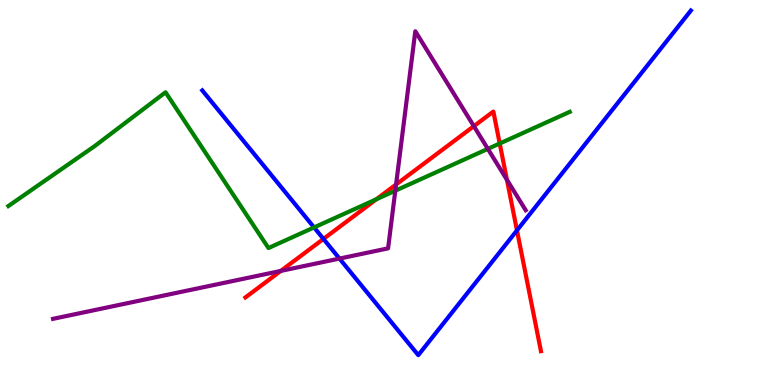[{'lines': ['blue', 'red'], 'intersections': [{'x': 4.17, 'y': 3.79}, {'x': 6.67, 'y': 4.02}]}, {'lines': ['green', 'red'], 'intersections': [{'x': 4.86, 'y': 4.82}, {'x': 6.45, 'y': 6.27}]}, {'lines': ['purple', 'red'], 'intersections': [{'x': 3.62, 'y': 2.96}, {'x': 5.11, 'y': 5.21}, {'x': 6.11, 'y': 6.72}, {'x': 6.54, 'y': 5.33}]}, {'lines': ['blue', 'green'], 'intersections': [{'x': 4.05, 'y': 4.09}]}, {'lines': ['blue', 'purple'], 'intersections': [{'x': 4.38, 'y': 3.28}]}, {'lines': ['green', 'purple'], 'intersections': [{'x': 5.1, 'y': 5.05}, {'x': 6.29, 'y': 6.13}]}]